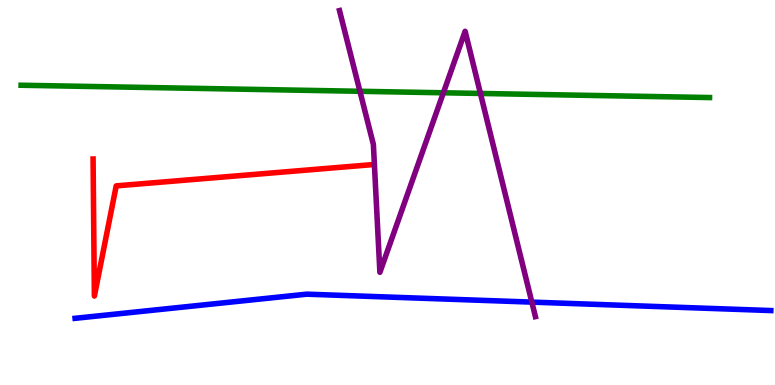[{'lines': ['blue', 'red'], 'intersections': []}, {'lines': ['green', 'red'], 'intersections': []}, {'lines': ['purple', 'red'], 'intersections': []}, {'lines': ['blue', 'green'], 'intersections': []}, {'lines': ['blue', 'purple'], 'intersections': [{'x': 6.86, 'y': 2.15}]}, {'lines': ['green', 'purple'], 'intersections': [{'x': 4.64, 'y': 7.63}, {'x': 5.72, 'y': 7.59}, {'x': 6.2, 'y': 7.57}]}]